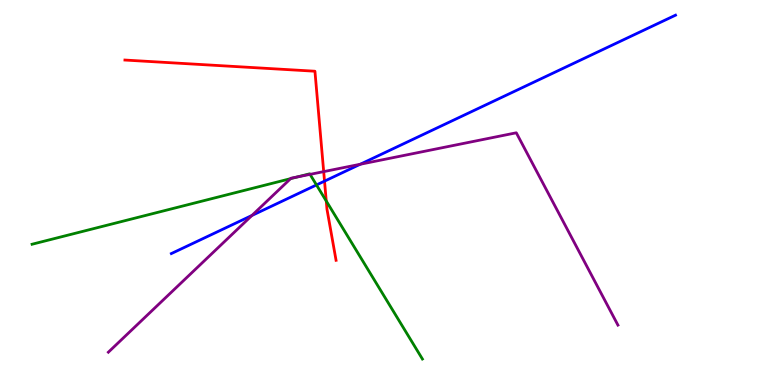[{'lines': ['blue', 'red'], 'intersections': [{'x': 4.19, 'y': 5.3}]}, {'lines': ['green', 'red'], 'intersections': [{'x': 4.21, 'y': 4.78}]}, {'lines': ['purple', 'red'], 'intersections': [{'x': 4.18, 'y': 5.54}]}, {'lines': ['blue', 'green'], 'intersections': [{'x': 4.08, 'y': 5.2}]}, {'lines': ['blue', 'purple'], 'intersections': [{'x': 3.25, 'y': 4.4}, {'x': 4.65, 'y': 5.73}]}, {'lines': ['green', 'purple'], 'intersections': [{'x': 3.75, 'y': 5.36}, {'x': 3.84, 'y': 5.4}, {'x': 4.0, 'y': 5.47}]}]